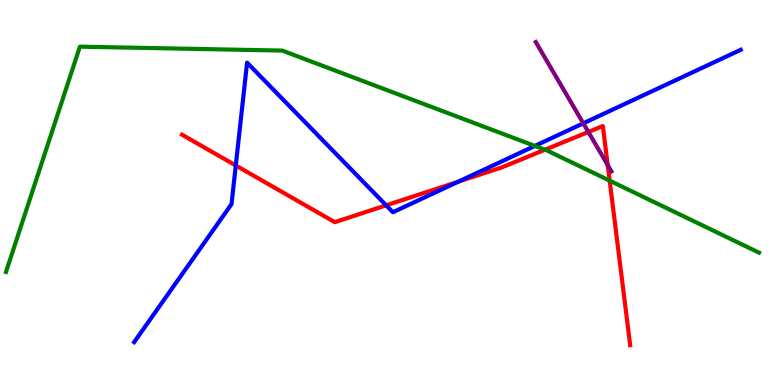[{'lines': ['blue', 'red'], 'intersections': [{'x': 3.04, 'y': 5.7}, {'x': 4.98, 'y': 4.67}, {'x': 5.91, 'y': 5.28}]}, {'lines': ['green', 'red'], 'intersections': [{'x': 7.03, 'y': 6.11}, {'x': 7.87, 'y': 5.31}]}, {'lines': ['purple', 'red'], 'intersections': [{'x': 7.59, 'y': 6.57}, {'x': 7.84, 'y': 5.71}]}, {'lines': ['blue', 'green'], 'intersections': [{'x': 6.9, 'y': 6.21}]}, {'lines': ['blue', 'purple'], 'intersections': [{'x': 7.53, 'y': 6.8}]}, {'lines': ['green', 'purple'], 'intersections': []}]